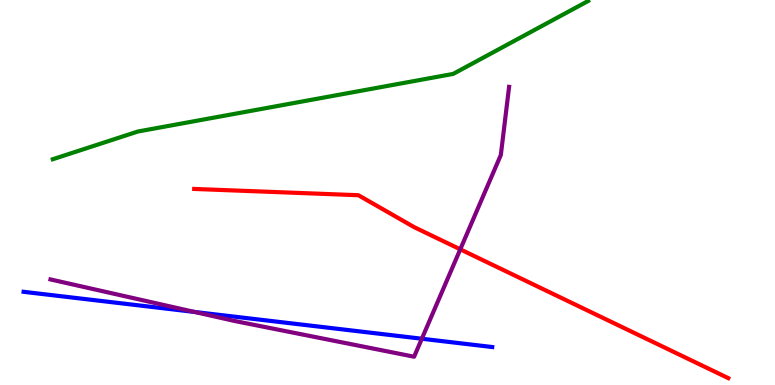[{'lines': ['blue', 'red'], 'intersections': []}, {'lines': ['green', 'red'], 'intersections': []}, {'lines': ['purple', 'red'], 'intersections': [{'x': 5.94, 'y': 3.52}]}, {'lines': ['blue', 'green'], 'intersections': []}, {'lines': ['blue', 'purple'], 'intersections': [{'x': 2.51, 'y': 1.9}, {'x': 5.44, 'y': 1.2}]}, {'lines': ['green', 'purple'], 'intersections': []}]